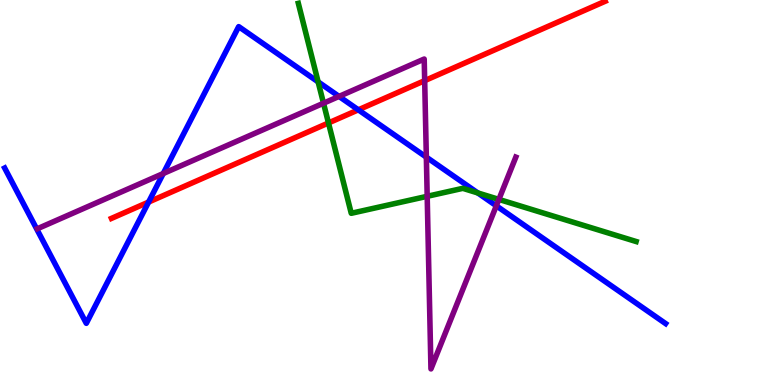[{'lines': ['blue', 'red'], 'intersections': [{'x': 1.92, 'y': 4.75}, {'x': 4.62, 'y': 7.15}]}, {'lines': ['green', 'red'], 'intersections': [{'x': 4.24, 'y': 6.81}]}, {'lines': ['purple', 'red'], 'intersections': [{'x': 5.48, 'y': 7.91}]}, {'lines': ['blue', 'green'], 'intersections': [{'x': 4.1, 'y': 7.87}, {'x': 6.17, 'y': 4.99}]}, {'lines': ['blue', 'purple'], 'intersections': [{'x': 2.11, 'y': 5.49}, {'x': 4.37, 'y': 7.5}, {'x': 5.5, 'y': 5.92}, {'x': 6.4, 'y': 4.65}]}, {'lines': ['green', 'purple'], 'intersections': [{'x': 4.17, 'y': 7.32}, {'x': 5.51, 'y': 4.9}, {'x': 6.44, 'y': 4.82}]}]